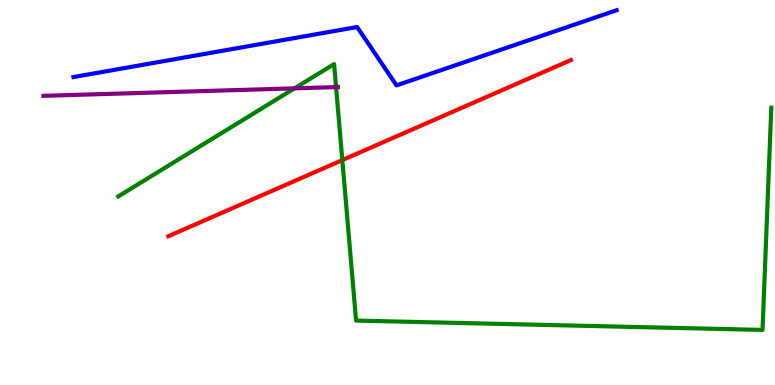[{'lines': ['blue', 'red'], 'intersections': []}, {'lines': ['green', 'red'], 'intersections': [{'x': 4.42, 'y': 5.84}]}, {'lines': ['purple', 'red'], 'intersections': []}, {'lines': ['blue', 'green'], 'intersections': []}, {'lines': ['blue', 'purple'], 'intersections': []}, {'lines': ['green', 'purple'], 'intersections': [{'x': 3.8, 'y': 7.71}, {'x': 4.34, 'y': 7.74}]}]